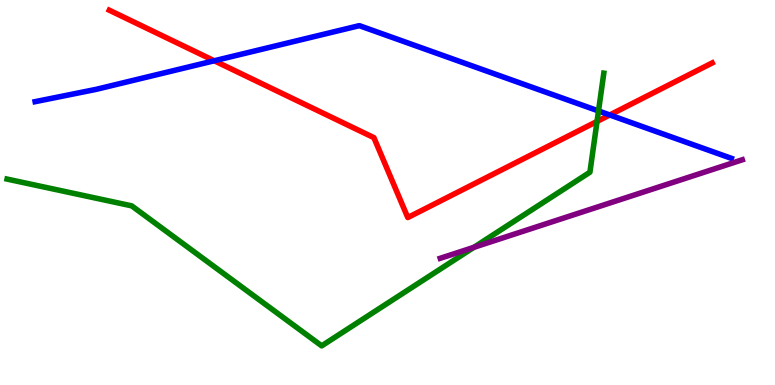[{'lines': ['blue', 'red'], 'intersections': [{'x': 2.76, 'y': 8.42}, {'x': 7.87, 'y': 7.01}]}, {'lines': ['green', 'red'], 'intersections': [{'x': 7.7, 'y': 6.85}]}, {'lines': ['purple', 'red'], 'intersections': []}, {'lines': ['blue', 'green'], 'intersections': [{'x': 7.72, 'y': 7.12}]}, {'lines': ['blue', 'purple'], 'intersections': []}, {'lines': ['green', 'purple'], 'intersections': [{'x': 6.11, 'y': 3.58}]}]